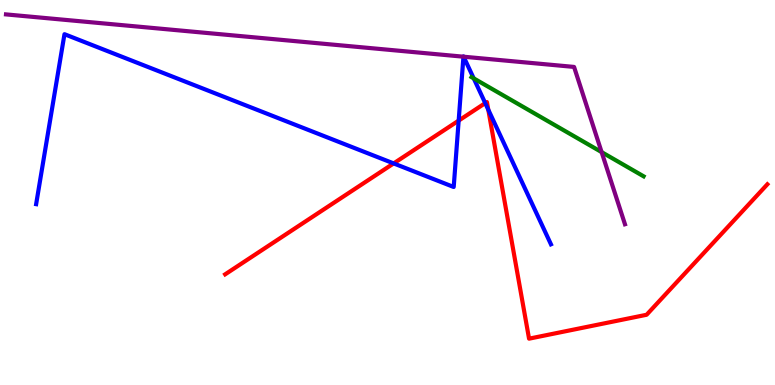[{'lines': ['blue', 'red'], 'intersections': [{'x': 5.08, 'y': 5.76}, {'x': 5.92, 'y': 6.87}, {'x': 6.26, 'y': 7.32}, {'x': 6.3, 'y': 7.15}]}, {'lines': ['green', 'red'], 'intersections': []}, {'lines': ['purple', 'red'], 'intersections': []}, {'lines': ['blue', 'green'], 'intersections': [{'x': 6.11, 'y': 7.96}]}, {'lines': ['blue', 'purple'], 'intersections': [{'x': 5.98, 'y': 8.53}, {'x': 5.98, 'y': 8.53}]}, {'lines': ['green', 'purple'], 'intersections': [{'x': 7.76, 'y': 6.05}]}]